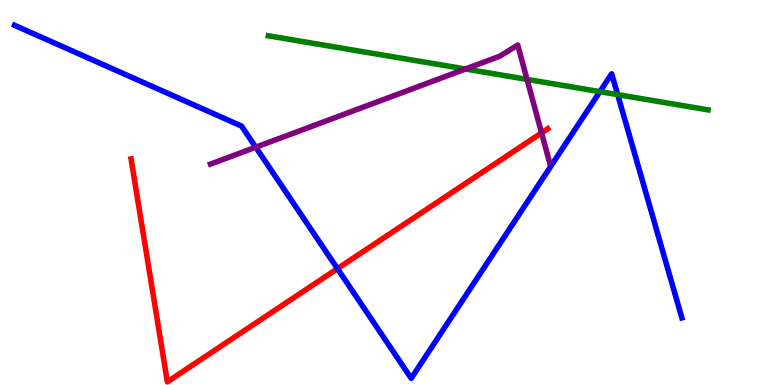[{'lines': ['blue', 'red'], 'intersections': [{'x': 4.35, 'y': 3.02}]}, {'lines': ['green', 'red'], 'intersections': []}, {'lines': ['purple', 'red'], 'intersections': [{'x': 6.99, 'y': 6.55}]}, {'lines': ['blue', 'green'], 'intersections': [{'x': 7.74, 'y': 7.62}, {'x': 7.97, 'y': 7.54}]}, {'lines': ['blue', 'purple'], 'intersections': [{'x': 3.3, 'y': 6.18}]}, {'lines': ['green', 'purple'], 'intersections': [{'x': 6.01, 'y': 8.21}, {'x': 6.8, 'y': 7.94}]}]